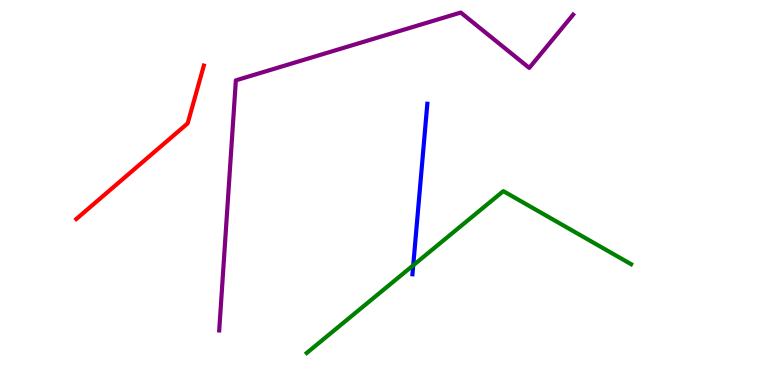[{'lines': ['blue', 'red'], 'intersections': []}, {'lines': ['green', 'red'], 'intersections': []}, {'lines': ['purple', 'red'], 'intersections': []}, {'lines': ['blue', 'green'], 'intersections': [{'x': 5.33, 'y': 3.11}]}, {'lines': ['blue', 'purple'], 'intersections': []}, {'lines': ['green', 'purple'], 'intersections': []}]